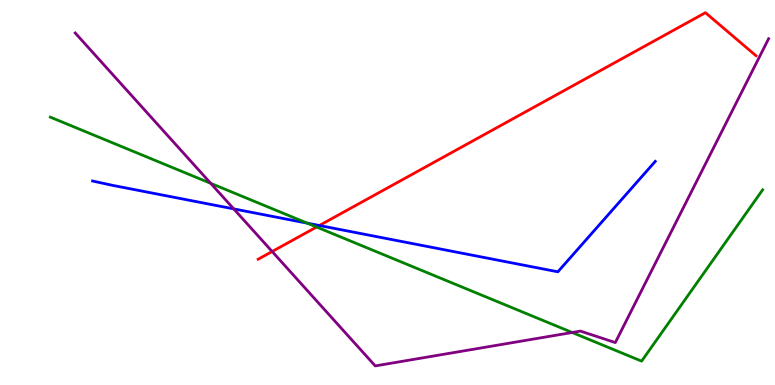[{'lines': ['blue', 'red'], 'intersections': [{'x': 4.12, 'y': 4.14}]}, {'lines': ['green', 'red'], 'intersections': [{'x': 4.09, 'y': 4.1}]}, {'lines': ['purple', 'red'], 'intersections': [{'x': 3.51, 'y': 3.47}]}, {'lines': ['blue', 'green'], 'intersections': [{'x': 3.96, 'y': 4.2}]}, {'lines': ['blue', 'purple'], 'intersections': [{'x': 3.02, 'y': 4.57}]}, {'lines': ['green', 'purple'], 'intersections': [{'x': 2.72, 'y': 5.24}, {'x': 7.38, 'y': 1.36}]}]